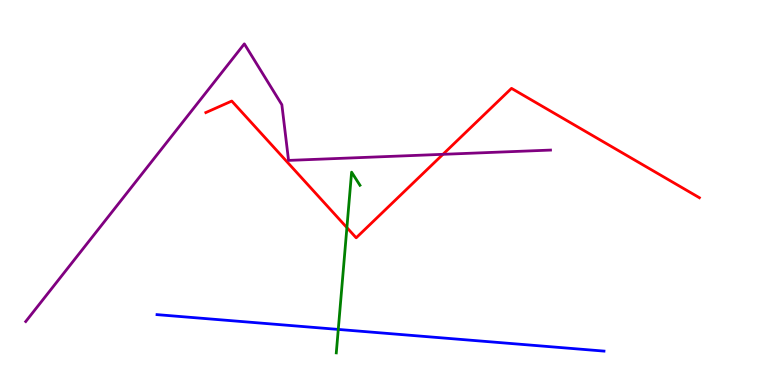[{'lines': ['blue', 'red'], 'intersections': []}, {'lines': ['green', 'red'], 'intersections': [{'x': 4.48, 'y': 4.09}]}, {'lines': ['purple', 'red'], 'intersections': [{'x': 5.72, 'y': 5.99}]}, {'lines': ['blue', 'green'], 'intersections': [{'x': 4.36, 'y': 1.44}]}, {'lines': ['blue', 'purple'], 'intersections': []}, {'lines': ['green', 'purple'], 'intersections': []}]